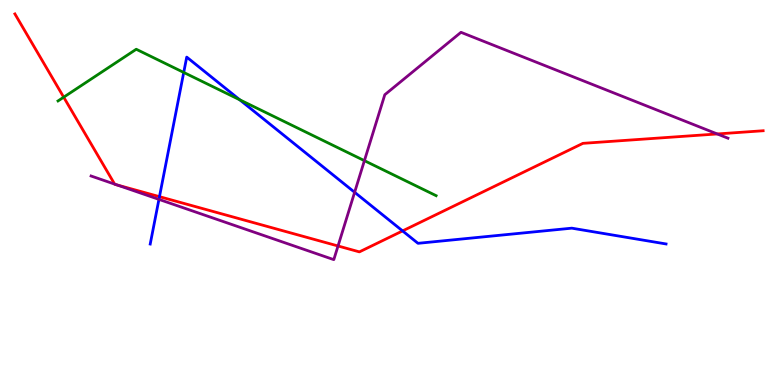[{'lines': ['blue', 'red'], 'intersections': [{'x': 2.06, 'y': 4.89}, {'x': 5.19, 'y': 4.0}]}, {'lines': ['green', 'red'], 'intersections': [{'x': 0.822, 'y': 7.48}]}, {'lines': ['purple', 'red'], 'intersections': [{'x': 1.48, 'y': 5.22}, {'x': 1.51, 'y': 5.2}, {'x': 4.36, 'y': 3.61}, {'x': 9.25, 'y': 6.52}]}, {'lines': ['blue', 'green'], 'intersections': [{'x': 2.37, 'y': 8.12}, {'x': 3.09, 'y': 7.41}]}, {'lines': ['blue', 'purple'], 'intersections': [{'x': 2.05, 'y': 4.82}, {'x': 4.58, 'y': 5.01}]}, {'lines': ['green', 'purple'], 'intersections': [{'x': 4.7, 'y': 5.83}]}]